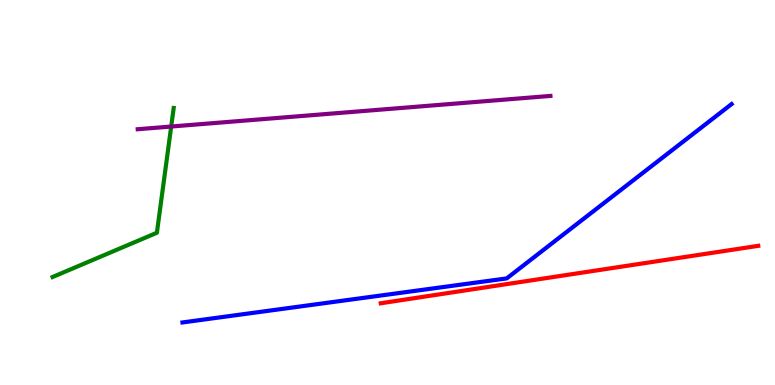[{'lines': ['blue', 'red'], 'intersections': []}, {'lines': ['green', 'red'], 'intersections': []}, {'lines': ['purple', 'red'], 'intersections': []}, {'lines': ['blue', 'green'], 'intersections': []}, {'lines': ['blue', 'purple'], 'intersections': []}, {'lines': ['green', 'purple'], 'intersections': [{'x': 2.21, 'y': 6.71}]}]